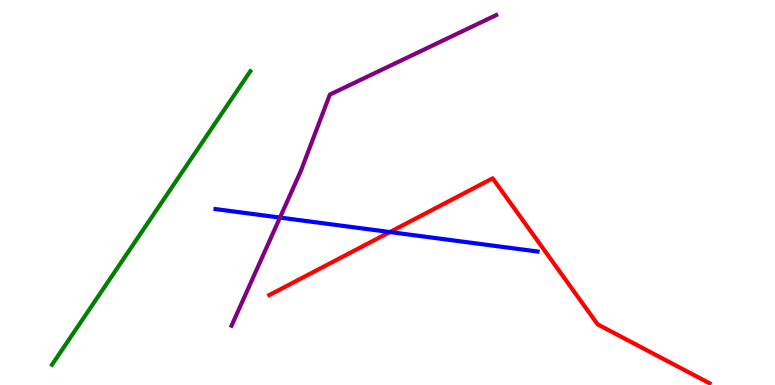[{'lines': ['blue', 'red'], 'intersections': [{'x': 5.03, 'y': 3.97}]}, {'lines': ['green', 'red'], 'intersections': []}, {'lines': ['purple', 'red'], 'intersections': []}, {'lines': ['blue', 'green'], 'intersections': []}, {'lines': ['blue', 'purple'], 'intersections': [{'x': 3.61, 'y': 4.35}]}, {'lines': ['green', 'purple'], 'intersections': []}]